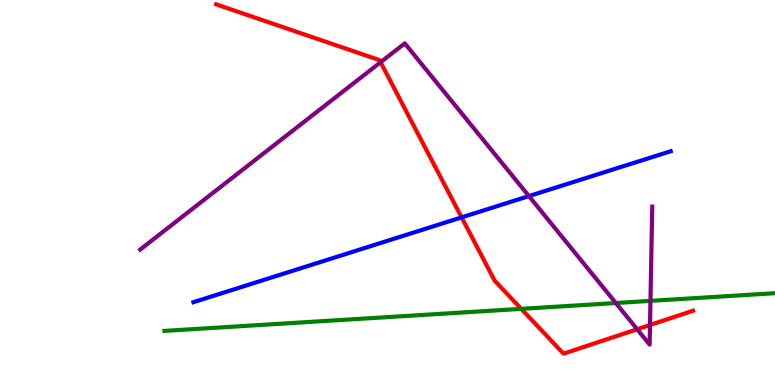[{'lines': ['blue', 'red'], 'intersections': [{'x': 5.96, 'y': 4.35}]}, {'lines': ['green', 'red'], 'intersections': [{'x': 6.73, 'y': 1.98}]}, {'lines': ['purple', 'red'], 'intersections': [{'x': 4.91, 'y': 8.38}, {'x': 8.22, 'y': 1.45}, {'x': 8.39, 'y': 1.56}]}, {'lines': ['blue', 'green'], 'intersections': []}, {'lines': ['blue', 'purple'], 'intersections': [{'x': 6.82, 'y': 4.91}]}, {'lines': ['green', 'purple'], 'intersections': [{'x': 7.95, 'y': 2.13}, {'x': 8.39, 'y': 2.19}]}]